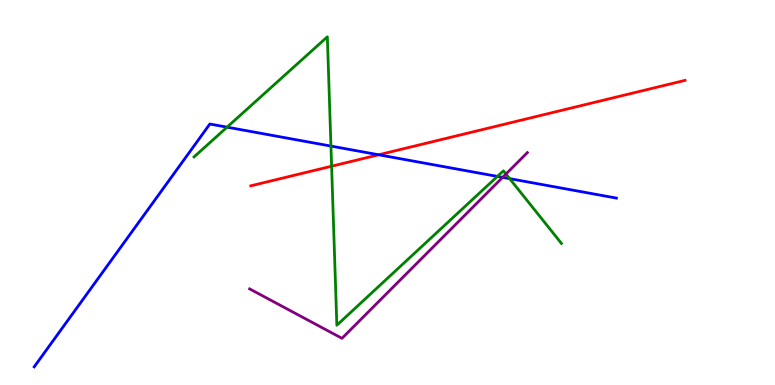[{'lines': ['blue', 'red'], 'intersections': [{'x': 4.89, 'y': 5.98}]}, {'lines': ['green', 'red'], 'intersections': [{'x': 4.28, 'y': 5.68}]}, {'lines': ['purple', 'red'], 'intersections': []}, {'lines': ['blue', 'green'], 'intersections': [{'x': 2.93, 'y': 6.7}, {'x': 4.27, 'y': 6.21}, {'x': 6.42, 'y': 5.42}, {'x': 6.58, 'y': 5.36}]}, {'lines': ['blue', 'purple'], 'intersections': [{'x': 6.49, 'y': 5.39}]}, {'lines': ['green', 'purple'], 'intersections': [{'x': 6.53, 'y': 5.48}]}]